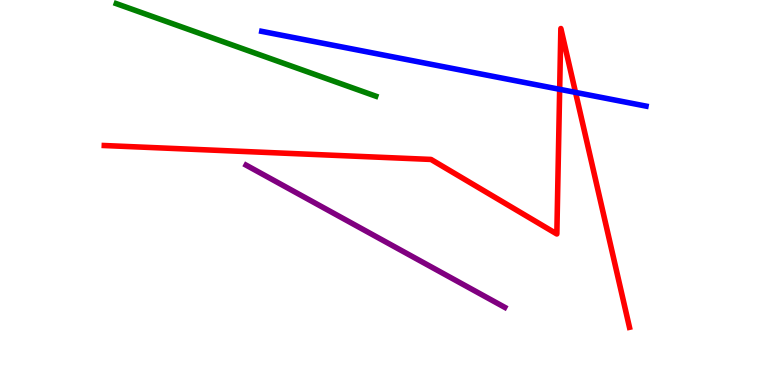[{'lines': ['blue', 'red'], 'intersections': [{'x': 7.22, 'y': 7.68}, {'x': 7.43, 'y': 7.6}]}, {'lines': ['green', 'red'], 'intersections': []}, {'lines': ['purple', 'red'], 'intersections': []}, {'lines': ['blue', 'green'], 'intersections': []}, {'lines': ['blue', 'purple'], 'intersections': []}, {'lines': ['green', 'purple'], 'intersections': []}]